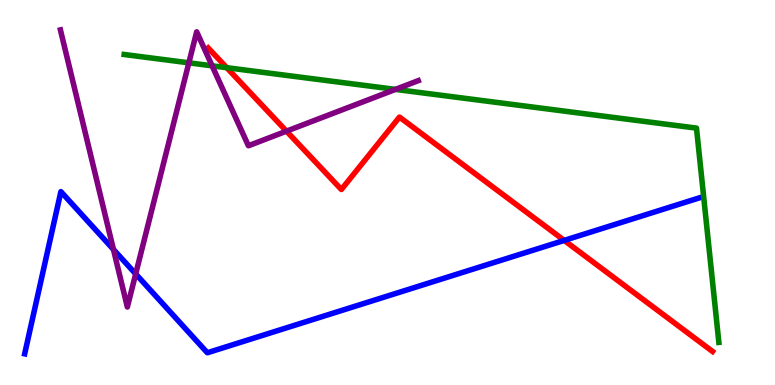[{'lines': ['blue', 'red'], 'intersections': [{'x': 7.28, 'y': 3.76}]}, {'lines': ['green', 'red'], 'intersections': [{'x': 2.93, 'y': 8.24}]}, {'lines': ['purple', 'red'], 'intersections': [{'x': 3.7, 'y': 6.59}]}, {'lines': ['blue', 'green'], 'intersections': []}, {'lines': ['blue', 'purple'], 'intersections': [{'x': 1.46, 'y': 3.52}, {'x': 1.75, 'y': 2.89}]}, {'lines': ['green', 'purple'], 'intersections': [{'x': 2.44, 'y': 8.37}, {'x': 2.74, 'y': 8.29}, {'x': 5.1, 'y': 7.68}]}]